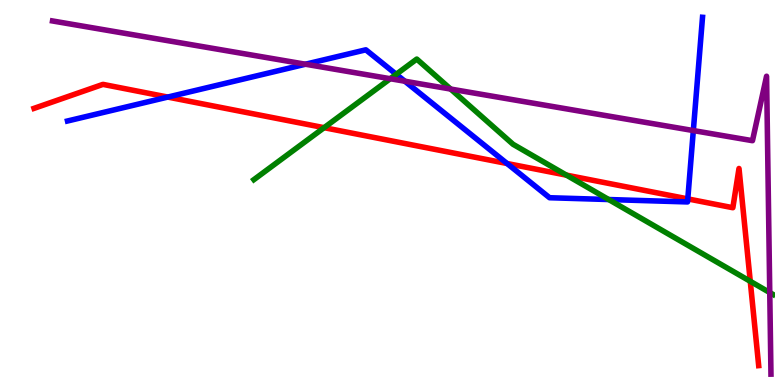[{'lines': ['blue', 'red'], 'intersections': [{'x': 2.16, 'y': 7.48}, {'x': 6.54, 'y': 5.75}, {'x': 8.87, 'y': 4.83}]}, {'lines': ['green', 'red'], 'intersections': [{'x': 4.18, 'y': 6.68}, {'x': 7.31, 'y': 5.45}, {'x': 9.68, 'y': 2.69}]}, {'lines': ['purple', 'red'], 'intersections': []}, {'lines': ['blue', 'green'], 'intersections': [{'x': 5.11, 'y': 8.07}, {'x': 7.85, 'y': 4.82}]}, {'lines': ['blue', 'purple'], 'intersections': [{'x': 3.94, 'y': 8.33}, {'x': 5.22, 'y': 7.89}, {'x': 8.95, 'y': 6.61}]}, {'lines': ['green', 'purple'], 'intersections': [{'x': 5.04, 'y': 7.96}, {'x': 5.81, 'y': 7.69}, {'x': 9.93, 'y': 2.4}]}]